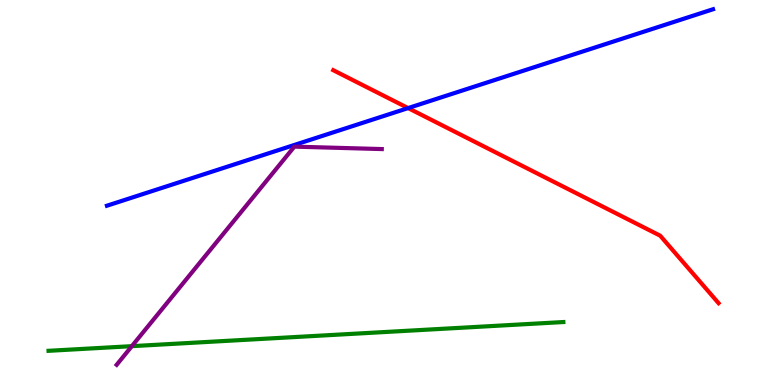[{'lines': ['blue', 'red'], 'intersections': [{'x': 5.27, 'y': 7.19}]}, {'lines': ['green', 'red'], 'intersections': []}, {'lines': ['purple', 'red'], 'intersections': []}, {'lines': ['blue', 'green'], 'intersections': []}, {'lines': ['blue', 'purple'], 'intersections': []}, {'lines': ['green', 'purple'], 'intersections': [{'x': 1.7, 'y': 1.01}]}]